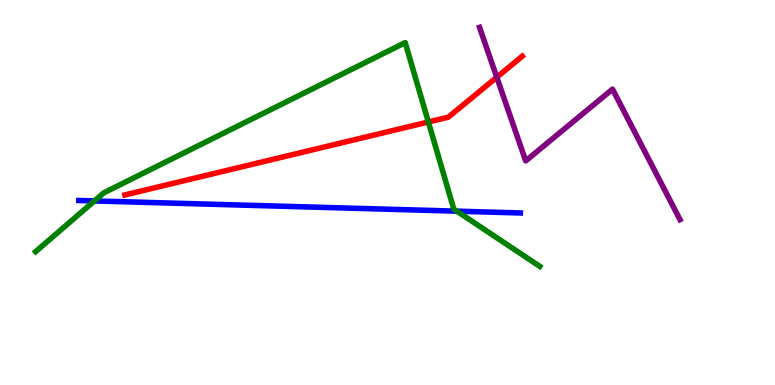[{'lines': ['blue', 'red'], 'intersections': []}, {'lines': ['green', 'red'], 'intersections': [{'x': 5.53, 'y': 6.83}]}, {'lines': ['purple', 'red'], 'intersections': [{'x': 6.41, 'y': 7.99}]}, {'lines': ['blue', 'green'], 'intersections': [{'x': 1.22, 'y': 4.78}, {'x': 5.89, 'y': 4.52}]}, {'lines': ['blue', 'purple'], 'intersections': []}, {'lines': ['green', 'purple'], 'intersections': []}]